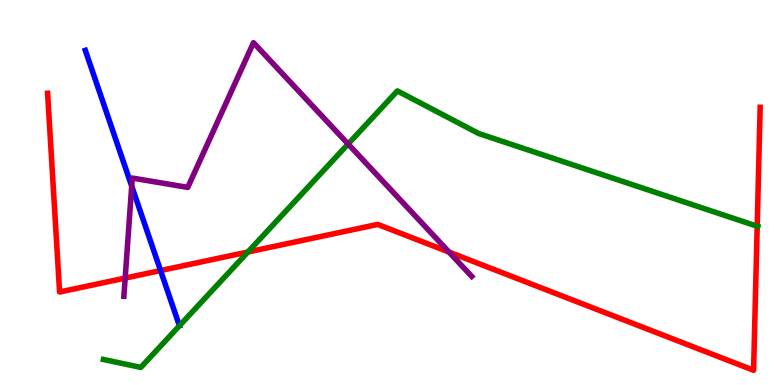[{'lines': ['blue', 'red'], 'intersections': [{'x': 2.07, 'y': 2.97}]}, {'lines': ['green', 'red'], 'intersections': [{'x': 3.2, 'y': 3.45}, {'x': 9.77, 'y': 4.12}]}, {'lines': ['purple', 'red'], 'intersections': [{'x': 1.62, 'y': 2.78}, {'x': 5.79, 'y': 3.45}]}, {'lines': ['blue', 'green'], 'intersections': [{'x': 2.32, 'y': 1.54}]}, {'lines': ['blue', 'purple'], 'intersections': [{'x': 1.7, 'y': 5.17}]}, {'lines': ['green', 'purple'], 'intersections': [{'x': 4.49, 'y': 6.26}]}]